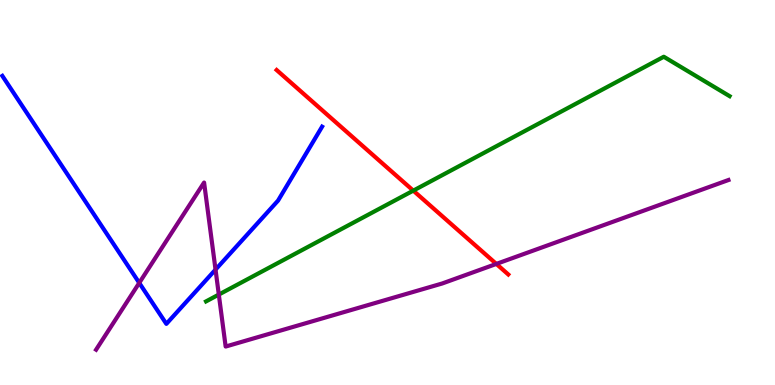[{'lines': ['blue', 'red'], 'intersections': []}, {'lines': ['green', 'red'], 'intersections': [{'x': 5.33, 'y': 5.05}]}, {'lines': ['purple', 'red'], 'intersections': [{'x': 6.4, 'y': 3.14}]}, {'lines': ['blue', 'green'], 'intersections': []}, {'lines': ['blue', 'purple'], 'intersections': [{'x': 1.8, 'y': 2.65}, {'x': 2.78, 'y': 3.0}]}, {'lines': ['green', 'purple'], 'intersections': [{'x': 2.82, 'y': 2.35}]}]